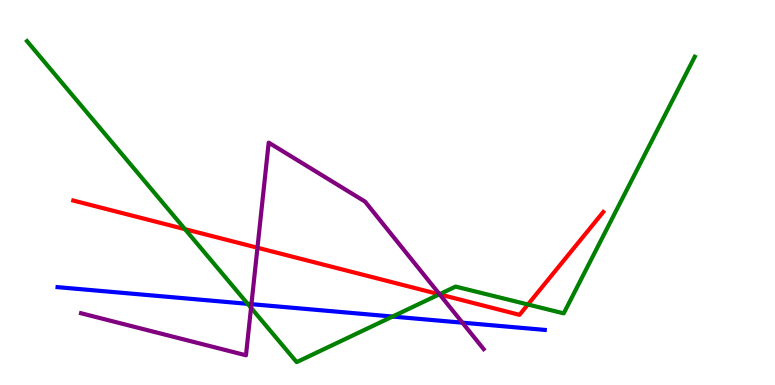[{'lines': ['blue', 'red'], 'intersections': []}, {'lines': ['green', 'red'], 'intersections': [{'x': 2.39, 'y': 4.05}, {'x': 5.67, 'y': 2.36}, {'x': 6.81, 'y': 2.09}]}, {'lines': ['purple', 'red'], 'intersections': [{'x': 3.32, 'y': 3.57}, {'x': 5.67, 'y': 2.35}]}, {'lines': ['blue', 'green'], 'intersections': [{'x': 3.2, 'y': 2.11}, {'x': 5.07, 'y': 1.78}]}, {'lines': ['blue', 'purple'], 'intersections': [{'x': 3.24, 'y': 2.1}, {'x': 5.97, 'y': 1.62}]}, {'lines': ['green', 'purple'], 'intersections': [{'x': 3.24, 'y': 2.0}, {'x': 5.67, 'y': 2.36}]}]